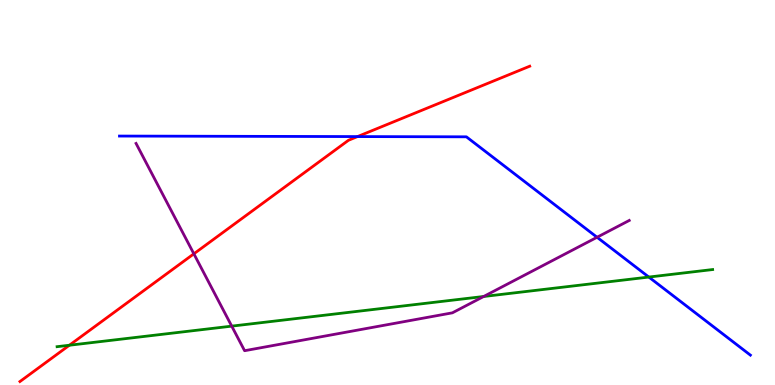[{'lines': ['blue', 'red'], 'intersections': [{'x': 4.61, 'y': 6.45}]}, {'lines': ['green', 'red'], 'intersections': [{'x': 0.895, 'y': 1.03}]}, {'lines': ['purple', 'red'], 'intersections': [{'x': 2.5, 'y': 3.41}]}, {'lines': ['blue', 'green'], 'intersections': [{'x': 8.37, 'y': 2.8}]}, {'lines': ['blue', 'purple'], 'intersections': [{'x': 7.7, 'y': 3.84}]}, {'lines': ['green', 'purple'], 'intersections': [{'x': 2.99, 'y': 1.53}, {'x': 6.24, 'y': 2.3}]}]